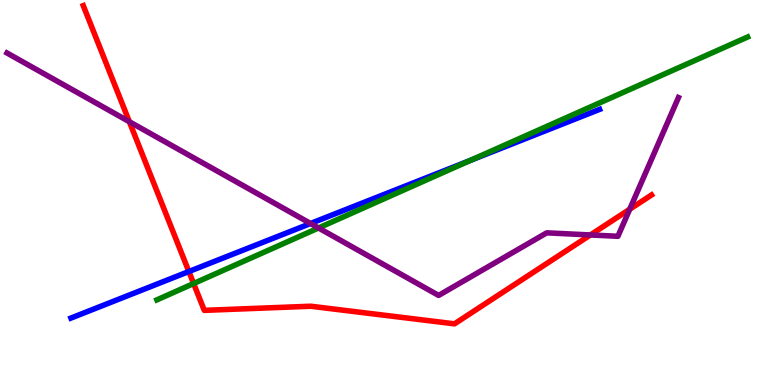[{'lines': ['blue', 'red'], 'intersections': [{'x': 2.44, 'y': 2.95}]}, {'lines': ['green', 'red'], 'intersections': [{'x': 2.5, 'y': 2.64}]}, {'lines': ['purple', 'red'], 'intersections': [{'x': 1.67, 'y': 6.84}, {'x': 7.62, 'y': 3.9}, {'x': 8.13, 'y': 4.57}]}, {'lines': ['blue', 'green'], 'intersections': [{'x': 6.06, 'y': 5.83}]}, {'lines': ['blue', 'purple'], 'intersections': [{'x': 4.01, 'y': 4.2}]}, {'lines': ['green', 'purple'], 'intersections': [{'x': 4.11, 'y': 4.08}]}]